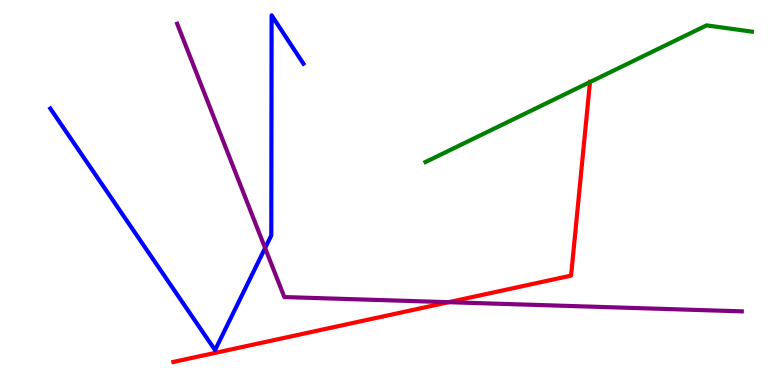[{'lines': ['blue', 'red'], 'intersections': []}, {'lines': ['green', 'red'], 'intersections': [{'x': 7.61, 'y': 7.87}]}, {'lines': ['purple', 'red'], 'intersections': [{'x': 5.79, 'y': 2.15}]}, {'lines': ['blue', 'green'], 'intersections': []}, {'lines': ['blue', 'purple'], 'intersections': [{'x': 3.42, 'y': 3.56}]}, {'lines': ['green', 'purple'], 'intersections': []}]